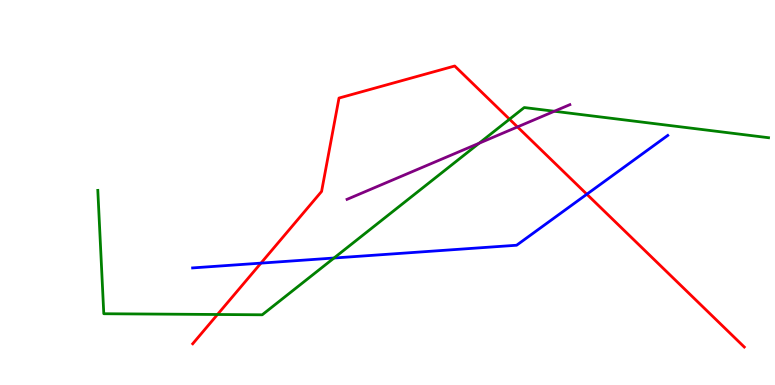[{'lines': ['blue', 'red'], 'intersections': [{'x': 3.37, 'y': 3.17}, {'x': 7.57, 'y': 4.96}]}, {'lines': ['green', 'red'], 'intersections': [{'x': 2.81, 'y': 1.83}, {'x': 6.57, 'y': 6.9}]}, {'lines': ['purple', 'red'], 'intersections': [{'x': 6.68, 'y': 6.7}]}, {'lines': ['blue', 'green'], 'intersections': [{'x': 4.31, 'y': 3.3}]}, {'lines': ['blue', 'purple'], 'intersections': []}, {'lines': ['green', 'purple'], 'intersections': [{'x': 6.18, 'y': 6.28}, {'x': 7.15, 'y': 7.11}]}]